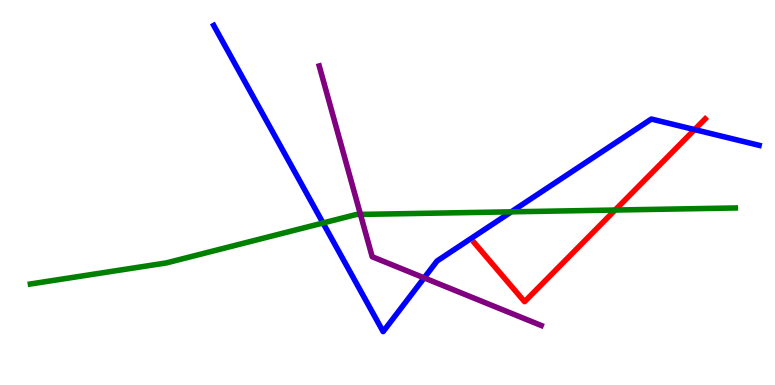[{'lines': ['blue', 'red'], 'intersections': [{'x': 8.96, 'y': 6.63}]}, {'lines': ['green', 'red'], 'intersections': [{'x': 7.94, 'y': 4.54}]}, {'lines': ['purple', 'red'], 'intersections': []}, {'lines': ['blue', 'green'], 'intersections': [{'x': 4.17, 'y': 4.21}, {'x': 6.6, 'y': 4.5}]}, {'lines': ['blue', 'purple'], 'intersections': [{'x': 5.47, 'y': 2.78}]}, {'lines': ['green', 'purple'], 'intersections': [{'x': 4.65, 'y': 4.43}]}]